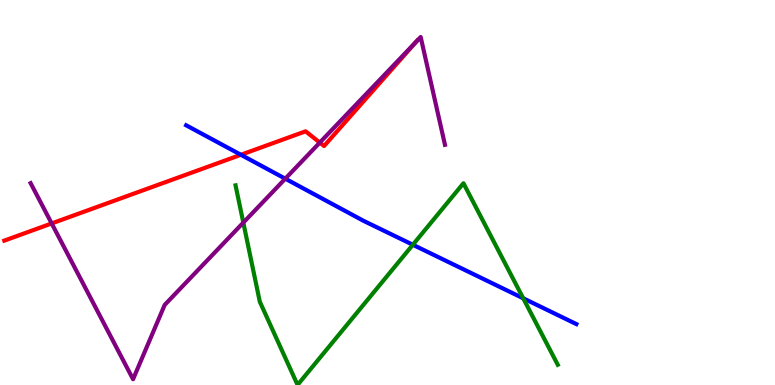[{'lines': ['blue', 'red'], 'intersections': [{'x': 3.11, 'y': 5.98}]}, {'lines': ['green', 'red'], 'intersections': []}, {'lines': ['purple', 'red'], 'intersections': [{'x': 0.667, 'y': 4.2}, {'x': 4.13, 'y': 6.3}, {'x': 5.38, 'y': 8.93}]}, {'lines': ['blue', 'green'], 'intersections': [{'x': 5.33, 'y': 3.64}, {'x': 6.75, 'y': 2.25}]}, {'lines': ['blue', 'purple'], 'intersections': [{'x': 3.68, 'y': 5.36}]}, {'lines': ['green', 'purple'], 'intersections': [{'x': 3.14, 'y': 4.22}]}]